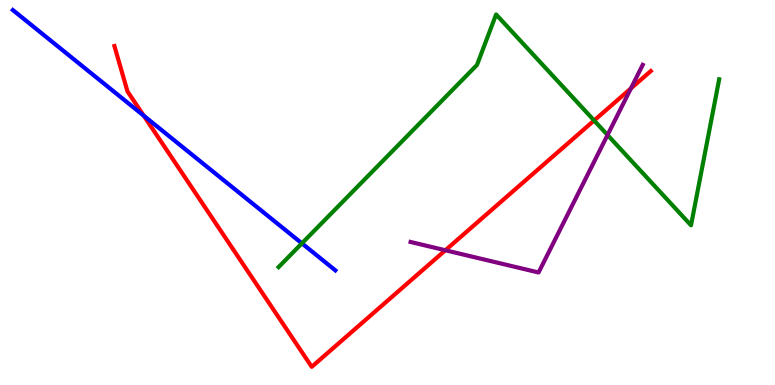[{'lines': ['blue', 'red'], 'intersections': [{'x': 1.85, 'y': 6.99}]}, {'lines': ['green', 'red'], 'intersections': [{'x': 7.67, 'y': 6.87}]}, {'lines': ['purple', 'red'], 'intersections': [{'x': 5.75, 'y': 3.5}, {'x': 8.14, 'y': 7.7}]}, {'lines': ['blue', 'green'], 'intersections': [{'x': 3.9, 'y': 3.68}]}, {'lines': ['blue', 'purple'], 'intersections': []}, {'lines': ['green', 'purple'], 'intersections': [{'x': 7.84, 'y': 6.49}]}]